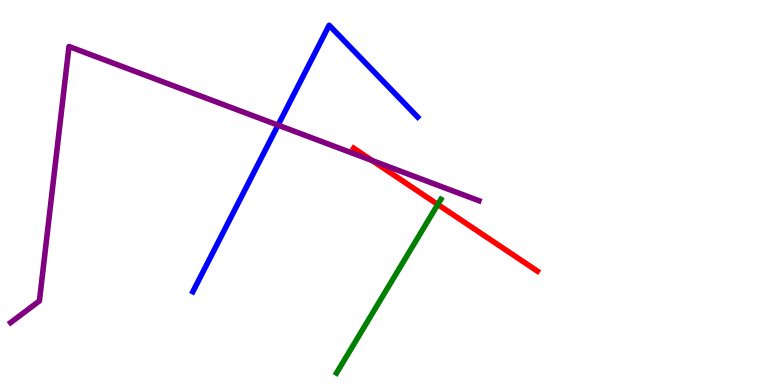[{'lines': ['blue', 'red'], 'intersections': []}, {'lines': ['green', 'red'], 'intersections': [{'x': 5.65, 'y': 4.69}]}, {'lines': ['purple', 'red'], 'intersections': [{'x': 4.8, 'y': 5.83}]}, {'lines': ['blue', 'green'], 'intersections': []}, {'lines': ['blue', 'purple'], 'intersections': [{'x': 3.59, 'y': 6.75}]}, {'lines': ['green', 'purple'], 'intersections': []}]